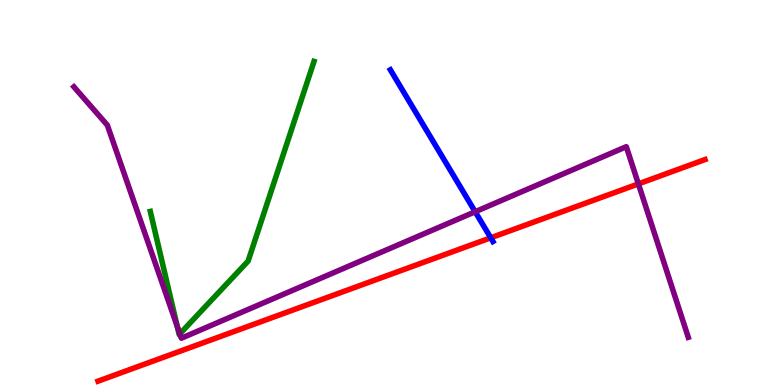[{'lines': ['blue', 'red'], 'intersections': [{'x': 6.33, 'y': 3.82}]}, {'lines': ['green', 'red'], 'intersections': []}, {'lines': ['purple', 'red'], 'intersections': [{'x': 8.24, 'y': 5.22}]}, {'lines': ['blue', 'green'], 'intersections': []}, {'lines': ['blue', 'purple'], 'intersections': [{'x': 6.13, 'y': 4.5}]}, {'lines': ['green', 'purple'], 'intersections': [{'x': 2.29, 'y': 1.52}, {'x': 2.32, 'y': 1.33}]}]